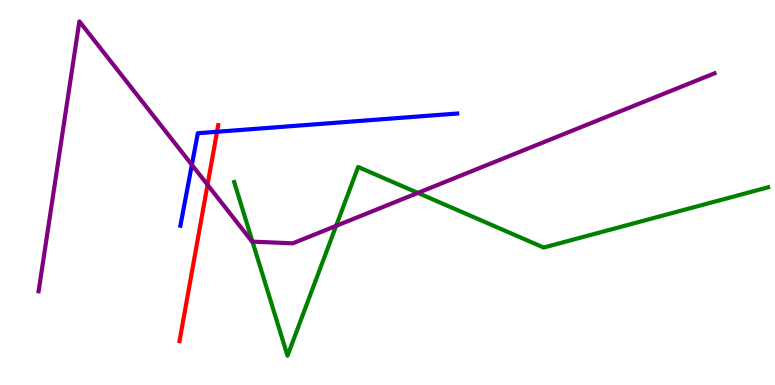[{'lines': ['blue', 'red'], 'intersections': [{'x': 2.8, 'y': 6.58}]}, {'lines': ['green', 'red'], 'intersections': []}, {'lines': ['purple', 'red'], 'intersections': [{'x': 2.68, 'y': 5.2}]}, {'lines': ['blue', 'green'], 'intersections': []}, {'lines': ['blue', 'purple'], 'intersections': [{'x': 2.48, 'y': 5.72}]}, {'lines': ['green', 'purple'], 'intersections': [{'x': 3.26, 'y': 3.72}, {'x': 4.34, 'y': 4.13}, {'x': 5.39, 'y': 4.99}]}]